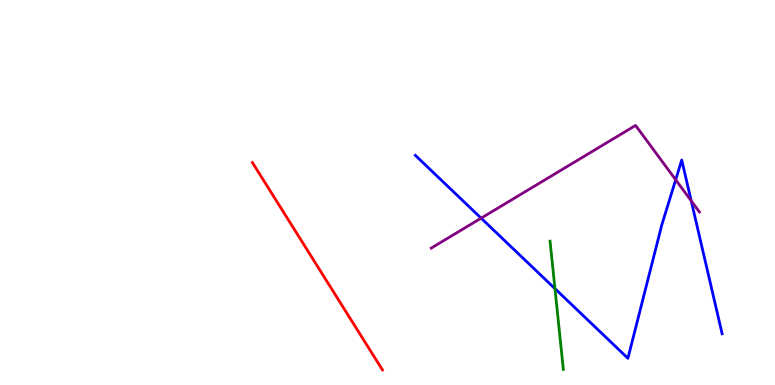[{'lines': ['blue', 'red'], 'intersections': []}, {'lines': ['green', 'red'], 'intersections': []}, {'lines': ['purple', 'red'], 'intersections': []}, {'lines': ['blue', 'green'], 'intersections': [{'x': 7.16, 'y': 2.5}]}, {'lines': ['blue', 'purple'], 'intersections': [{'x': 6.21, 'y': 4.33}, {'x': 8.72, 'y': 5.33}, {'x': 8.92, 'y': 4.78}]}, {'lines': ['green', 'purple'], 'intersections': []}]